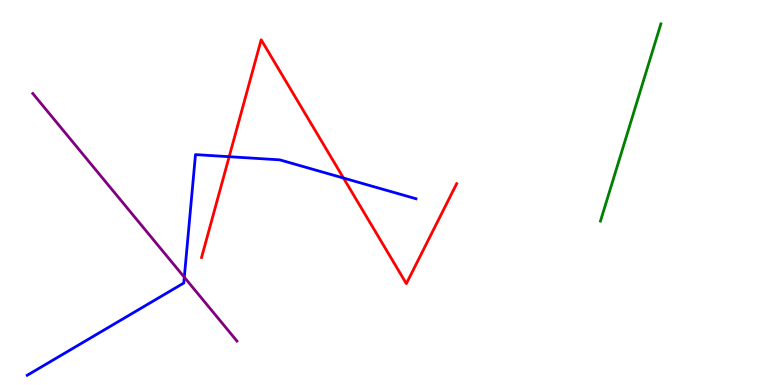[{'lines': ['blue', 'red'], 'intersections': [{'x': 2.96, 'y': 5.93}, {'x': 4.43, 'y': 5.38}]}, {'lines': ['green', 'red'], 'intersections': []}, {'lines': ['purple', 'red'], 'intersections': []}, {'lines': ['blue', 'green'], 'intersections': []}, {'lines': ['blue', 'purple'], 'intersections': [{'x': 2.38, 'y': 2.8}]}, {'lines': ['green', 'purple'], 'intersections': []}]